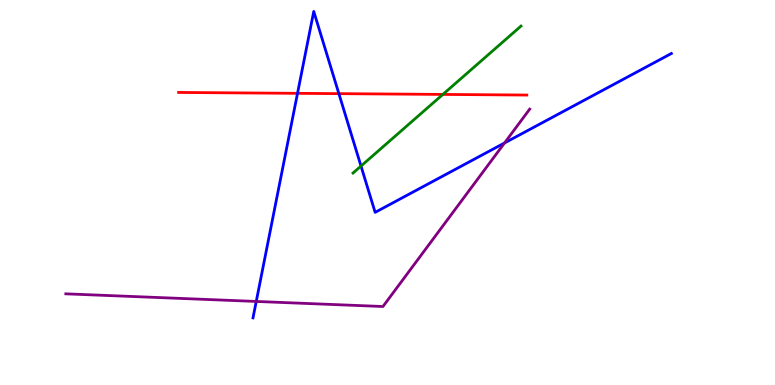[{'lines': ['blue', 'red'], 'intersections': [{'x': 3.84, 'y': 7.58}, {'x': 4.37, 'y': 7.57}]}, {'lines': ['green', 'red'], 'intersections': [{'x': 5.71, 'y': 7.55}]}, {'lines': ['purple', 'red'], 'intersections': []}, {'lines': ['blue', 'green'], 'intersections': [{'x': 4.66, 'y': 5.69}]}, {'lines': ['blue', 'purple'], 'intersections': [{'x': 3.31, 'y': 2.17}, {'x': 6.51, 'y': 6.29}]}, {'lines': ['green', 'purple'], 'intersections': []}]